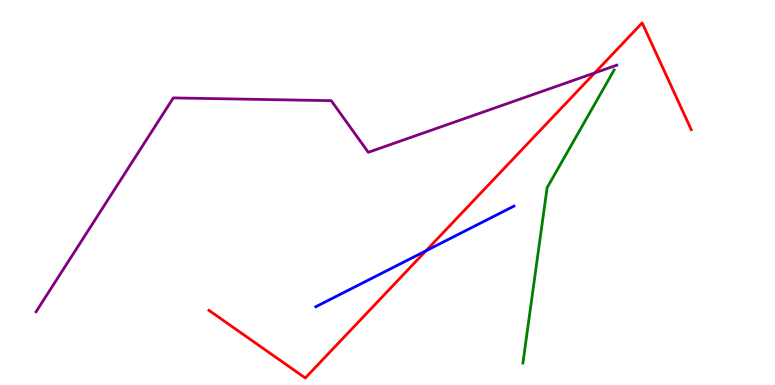[{'lines': ['blue', 'red'], 'intersections': [{'x': 5.5, 'y': 3.49}]}, {'lines': ['green', 'red'], 'intersections': []}, {'lines': ['purple', 'red'], 'intersections': [{'x': 7.67, 'y': 8.11}]}, {'lines': ['blue', 'green'], 'intersections': []}, {'lines': ['blue', 'purple'], 'intersections': []}, {'lines': ['green', 'purple'], 'intersections': []}]